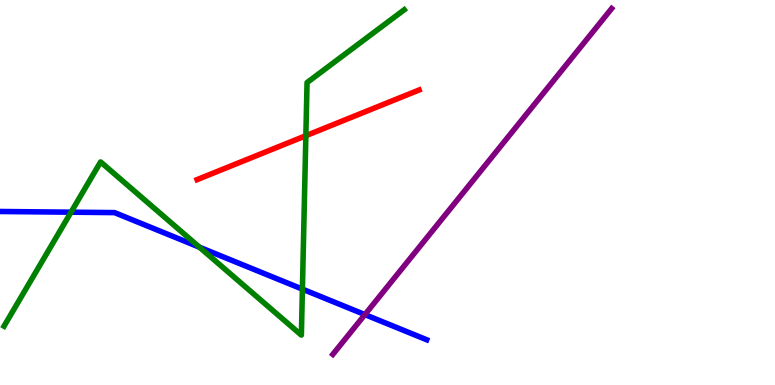[{'lines': ['blue', 'red'], 'intersections': []}, {'lines': ['green', 'red'], 'intersections': [{'x': 3.95, 'y': 6.47}]}, {'lines': ['purple', 'red'], 'intersections': []}, {'lines': ['blue', 'green'], 'intersections': [{'x': 0.917, 'y': 4.49}, {'x': 2.57, 'y': 3.58}, {'x': 3.9, 'y': 2.49}]}, {'lines': ['blue', 'purple'], 'intersections': [{'x': 4.71, 'y': 1.83}]}, {'lines': ['green', 'purple'], 'intersections': []}]